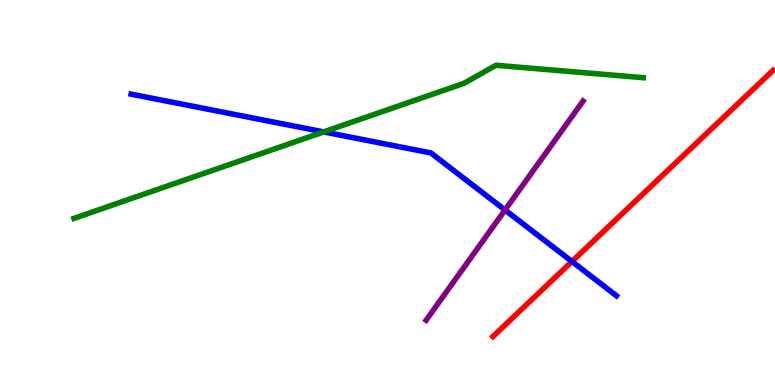[{'lines': ['blue', 'red'], 'intersections': [{'x': 7.38, 'y': 3.21}]}, {'lines': ['green', 'red'], 'intersections': []}, {'lines': ['purple', 'red'], 'intersections': []}, {'lines': ['blue', 'green'], 'intersections': [{'x': 4.18, 'y': 6.57}]}, {'lines': ['blue', 'purple'], 'intersections': [{'x': 6.52, 'y': 4.55}]}, {'lines': ['green', 'purple'], 'intersections': []}]